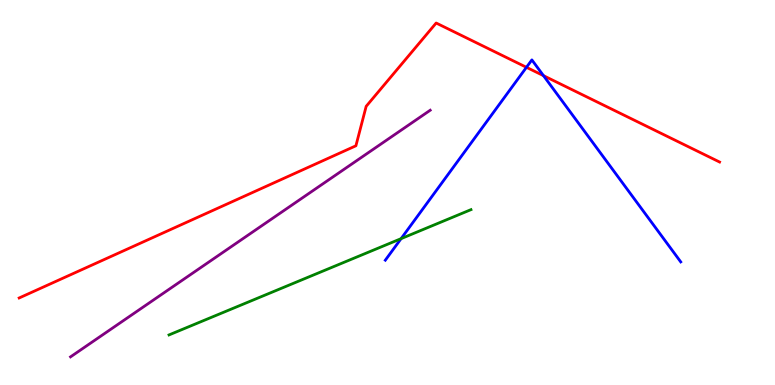[{'lines': ['blue', 'red'], 'intersections': [{'x': 6.79, 'y': 8.25}, {'x': 7.01, 'y': 8.03}]}, {'lines': ['green', 'red'], 'intersections': []}, {'lines': ['purple', 'red'], 'intersections': []}, {'lines': ['blue', 'green'], 'intersections': [{'x': 5.18, 'y': 3.8}]}, {'lines': ['blue', 'purple'], 'intersections': []}, {'lines': ['green', 'purple'], 'intersections': []}]